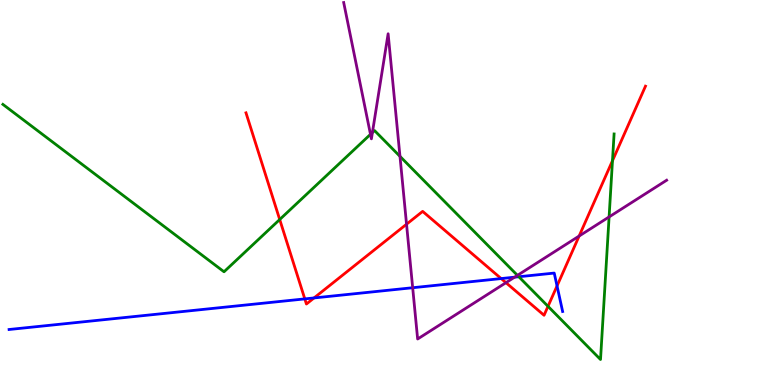[{'lines': ['blue', 'red'], 'intersections': [{'x': 3.93, 'y': 2.24}, {'x': 4.05, 'y': 2.26}, {'x': 6.47, 'y': 2.76}, {'x': 7.19, 'y': 2.57}]}, {'lines': ['green', 'red'], 'intersections': [{'x': 3.61, 'y': 4.3}, {'x': 7.07, 'y': 2.04}, {'x': 7.9, 'y': 5.83}]}, {'lines': ['purple', 'red'], 'intersections': [{'x': 5.25, 'y': 4.18}, {'x': 6.53, 'y': 2.66}, {'x': 7.47, 'y': 3.87}]}, {'lines': ['blue', 'green'], 'intersections': [{'x': 6.69, 'y': 2.81}]}, {'lines': ['blue', 'purple'], 'intersections': [{'x': 5.32, 'y': 2.53}, {'x': 6.64, 'y': 2.8}]}, {'lines': ['green', 'purple'], 'intersections': [{'x': 4.78, 'y': 6.51}, {'x': 4.81, 'y': 6.56}, {'x': 5.16, 'y': 5.94}, {'x': 6.68, 'y': 2.85}, {'x': 7.86, 'y': 4.37}]}]